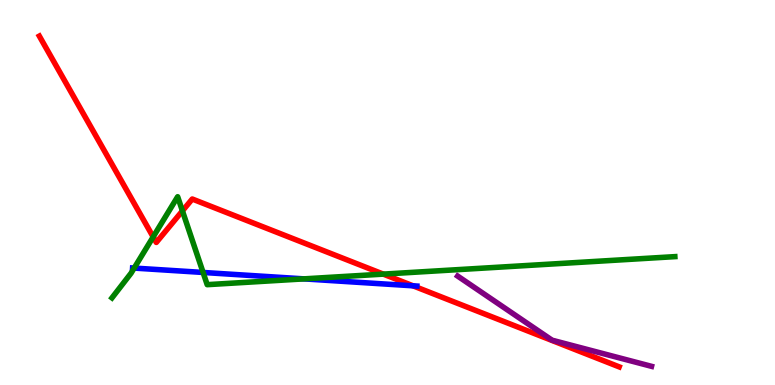[{'lines': ['blue', 'red'], 'intersections': [{'x': 5.33, 'y': 2.58}]}, {'lines': ['green', 'red'], 'intersections': [{'x': 1.98, 'y': 3.85}, {'x': 2.35, 'y': 4.52}, {'x': 4.95, 'y': 2.88}]}, {'lines': ['purple', 'red'], 'intersections': []}, {'lines': ['blue', 'green'], 'intersections': [{'x': 1.73, 'y': 3.04}, {'x': 2.62, 'y': 2.92}, {'x': 3.92, 'y': 2.76}]}, {'lines': ['blue', 'purple'], 'intersections': []}, {'lines': ['green', 'purple'], 'intersections': []}]